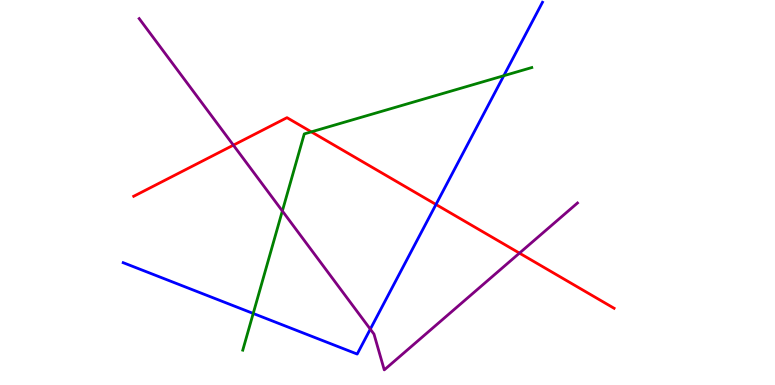[{'lines': ['blue', 'red'], 'intersections': [{'x': 5.63, 'y': 4.69}]}, {'lines': ['green', 'red'], 'intersections': [{'x': 4.02, 'y': 6.58}]}, {'lines': ['purple', 'red'], 'intersections': [{'x': 3.01, 'y': 6.23}, {'x': 6.7, 'y': 3.43}]}, {'lines': ['blue', 'green'], 'intersections': [{'x': 3.27, 'y': 1.86}, {'x': 6.5, 'y': 8.03}]}, {'lines': ['blue', 'purple'], 'intersections': [{'x': 4.78, 'y': 1.45}]}, {'lines': ['green', 'purple'], 'intersections': [{'x': 3.64, 'y': 4.52}]}]